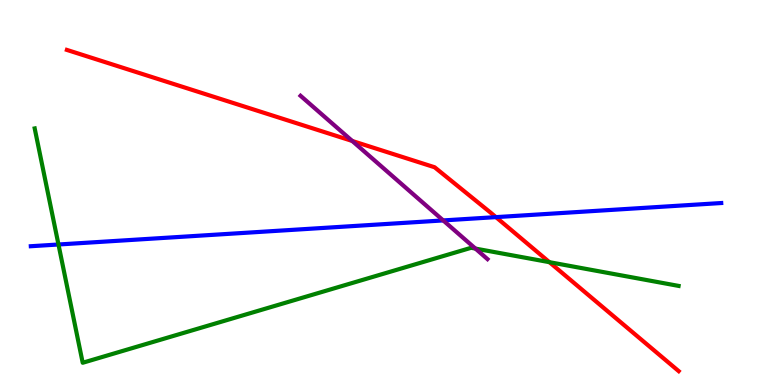[{'lines': ['blue', 'red'], 'intersections': [{'x': 6.4, 'y': 4.36}]}, {'lines': ['green', 'red'], 'intersections': [{'x': 7.09, 'y': 3.19}]}, {'lines': ['purple', 'red'], 'intersections': [{'x': 4.55, 'y': 6.34}]}, {'lines': ['blue', 'green'], 'intersections': [{'x': 0.754, 'y': 3.65}]}, {'lines': ['blue', 'purple'], 'intersections': [{'x': 5.72, 'y': 4.27}]}, {'lines': ['green', 'purple'], 'intersections': [{'x': 6.13, 'y': 3.54}]}]